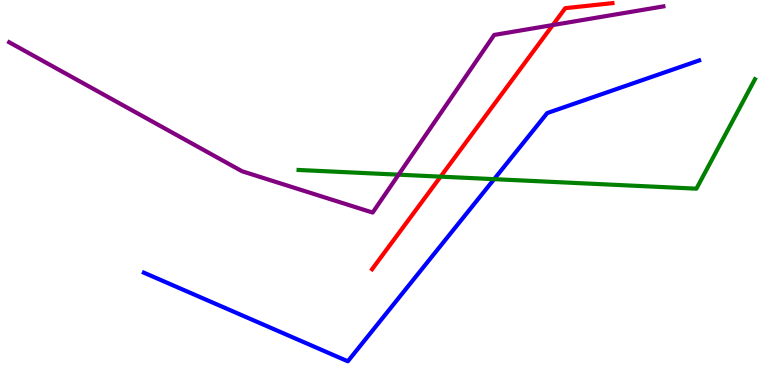[{'lines': ['blue', 'red'], 'intersections': []}, {'lines': ['green', 'red'], 'intersections': [{'x': 5.69, 'y': 5.41}]}, {'lines': ['purple', 'red'], 'intersections': [{'x': 7.13, 'y': 9.35}]}, {'lines': ['blue', 'green'], 'intersections': [{'x': 6.38, 'y': 5.35}]}, {'lines': ['blue', 'purple'], 'intersections': []}, {'lines': ['green', 'purple'], 'intersections': [{'x': 5.14, 'y': 5.46}]}]